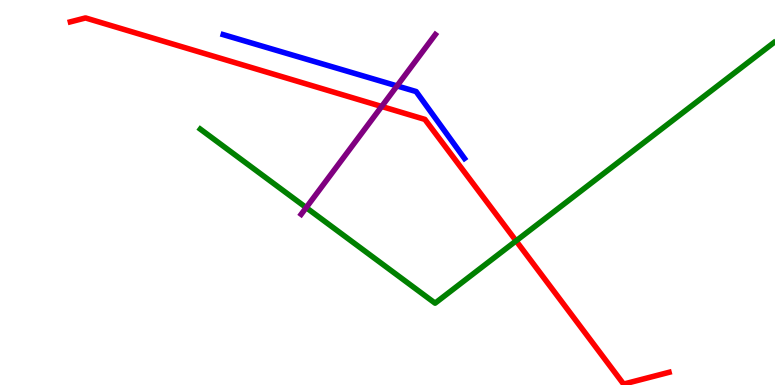[{'lines': ['blue', 'red'], 'intersections': []}, {'lines': ['green', 'red'], 'intersections': [{'x': 6.66, 'y': 3.74}]}, {'lines': ['purple', 'red'], 'intersections': [{'x': 4.92, 'y': 7.23}]}, {'lines': ['blue', 'green'], 'intersections': []}, {'lines': ['blue', 'purple'], 'intersections': [{'x': 5.12, 'y': 7.77}]}, {'lines': ['green', 'purple'], 'intersections': [{'x': 3.95, 'y': 4.61}]}]